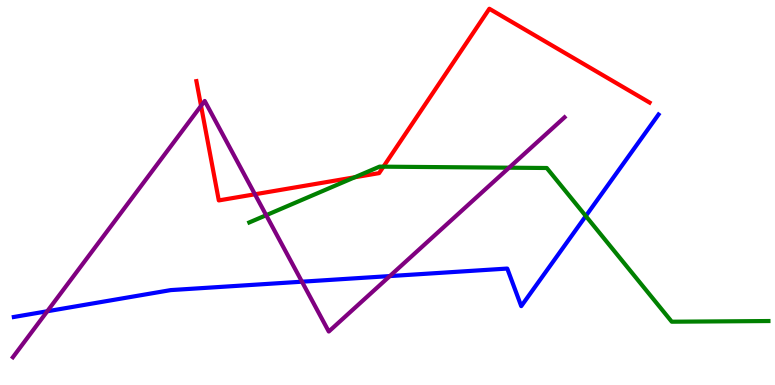[{'lines': ['blue', 'red'], 'intersections': []}, {'lines': ['green', 'red'], 'intersections': [{'x': 4.58, 'y': 5.4}, {'x': 4.95, 'y': 5.67}]}, {'lines': ['purple', 'red'], 'intersections': [{'x': 2.59, 'y': 7.25}, {'x': 3.29, 'y': 4.95}]}, {'lines': ['blue', 'green'], 'intersections': [{'x': 7.56, 'y': 4.39}]}, {'lines': ['blue', 'purple'], 'intersections': [{'x': 0.61, 'y': 1.92}, {'x': 3.9, 'y': 2.68}, {'x': 5.03, 'y': 2.83}]}, {'lines': ['green', 'purple'], 'intersections': [{'x': 3.43, 'y': 4.41}, {'x': 6.57, 'y': 5.64}]}]